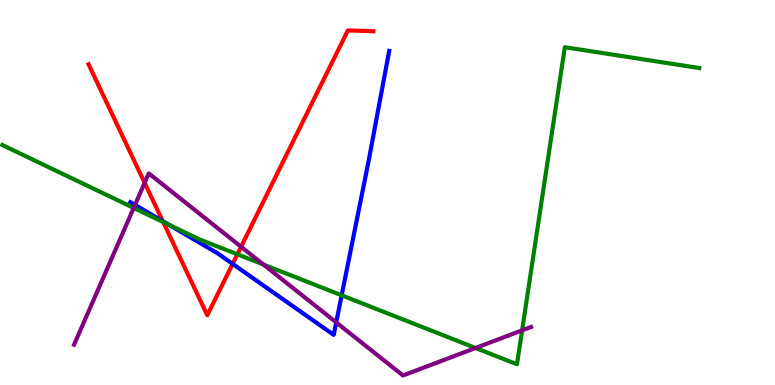[{'lines': ['blue', 'red'], 'intersections': [{'x': 2.1, 'y': 4.26}, {'x': 3.0, 'y': 3.15}]}, {'lines': ['green', 'red'], 'intersections': [{'x': 2.11, 'y': 4.23}, {'x': 3.06, 'y': 3.39}]}, {'lines': ['purple', 'red'], 'intersections': [{'x': 1.87, 'y': 5.25}, {'x': 3.11, 'y': 3.59}]}, {'lines': ['blue', 'green'], 'intersections': [{'x': 2.18, 'y': 4.16}, {'x': 4.41, 'y': 2.33}]}, {'lines': ['blue', 'purple'], 'intersections': [{'x': 1.74, 'y': 4.68}, {'x': 4.34, 'y': 1.63}]}, {'lines': ['green', 'purple'], 'intersections': [{'x': 1.73, 'y': 4.6}, {'x': 3.4, 'y': 3.13}, {'x': 6.14, 'y': 0.961}, {'x': 6.74, 'y': 1.42}]}]